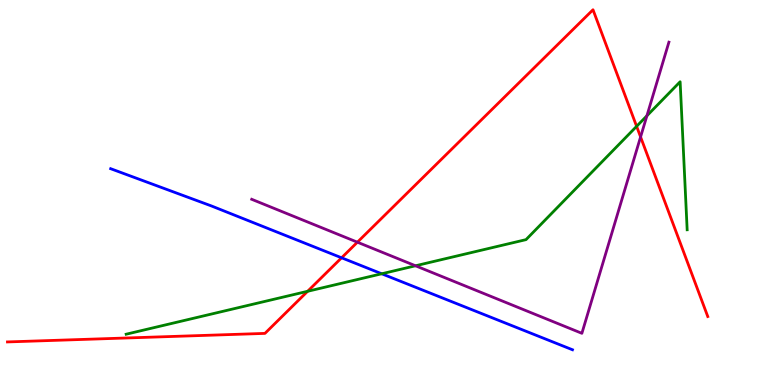[{'lines': ['blue', 'red'], 'intersections': [{'x': 4.41, 'y': 3.3}]}, {'lines': ['green', 'red'], 'intersections': [{'x': 3.97, 'y': 2.43}, {'x': 8.21, 'y': 6.72}]}, {'lines': ['purple', 'red'], 'intersections': [{'x': 4.61, 'y': 3.71}, {'x': 8.27, 'y': 6.44}]}, {'lines': ['blue', 'green'], 'intersections': [{'x': 4.93, 'y': 2.89}]}, {'lines': ['blue', 'purple'], 'intersections': []}, {'lines': ['green', 'purple'], 'intersections': [{'x': 5.36, 'y': 3.1}, {'x': 8.35, 'y': 6.99}]}]